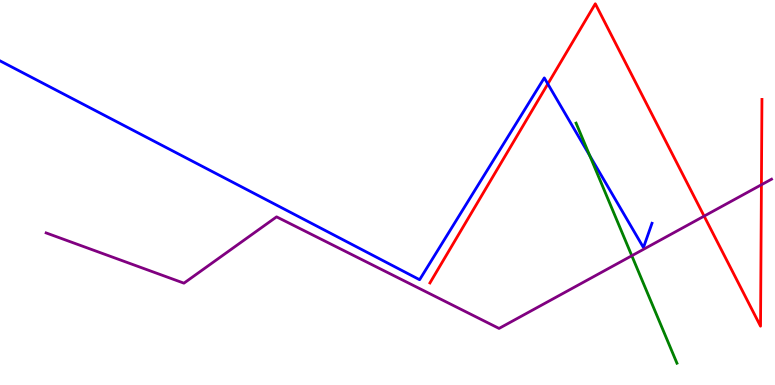[{'lines': ['blue', 'red'], 'intersections': [{'x': 7.07, 'y': 7.82}]}, {'lines': ['green', 'red'], 'intersections': []}, {'lines': ['purple', 'red'], 'intersections': [{'x': 9.09, 'y': 4.39}, {'x': 9.82, 'y': 5.2}]}, {'lines': ['blue', 'green'], 'intersections': [{'x': 7.61, 'y': 5.96}]}, {'lines': ['blue', 'purple'], 'intersections': []}, {'lines': ['green', 'purple'], 'intersections': [{'x': 8.15, 'y': 3.36}]}]